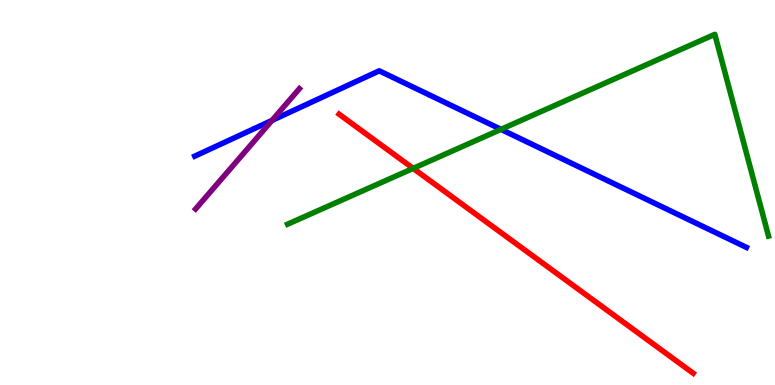[{'lines': ['blue', 'red'], 'intersections': []}, {'lines': ['green', 'red'], 'intersections': [{'x': 5.33, 'y': 5.63}]}, {'lines': ['purple', 'red'], 'intersections': []}, {'lines': ['blue', 'green'], 'intersections': [{'x': 6.46, 'y': 6.64}]}, {'lines': ['blue', 'purple'], 'intersections': [{'x': 3.51, 'y': 6.87}]}, {'lines': ['green', 'purple'], 'intersections': []}]